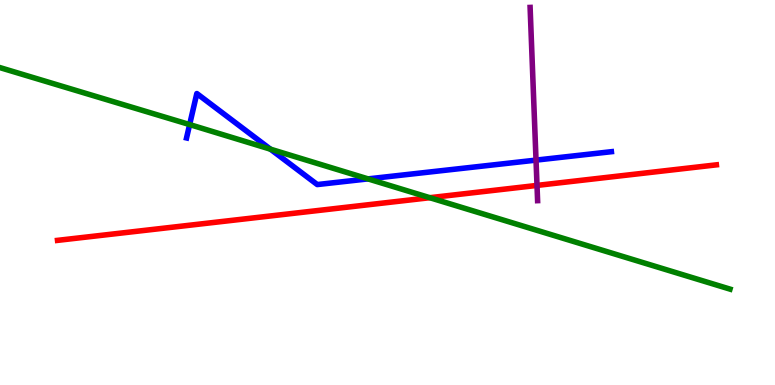[{'lines': ['blue', 'red'], 'intersections': []}, {'lines': ['green', 'red'], 'intersections': [{'x': 5.55, 'y': 4.86}]}, {'lines': ['purple', 'red'], 'intersections': [{'x': 6.93, 'y': 5.18}]}, {'lines': ['blue', 'green'], 'intersections': [{'x': 2.45, 'y': 6.76}, {'x': 3.49, 'y': 6.13}, {'x': 4.75, 'y': 5.35}]}, {'lines': ['blue', 'purple'], 'intersections': [{'x': 6.92, 'y': 5.84}]}, {'lines': ['green', 'purple'], 'intersections': []}]